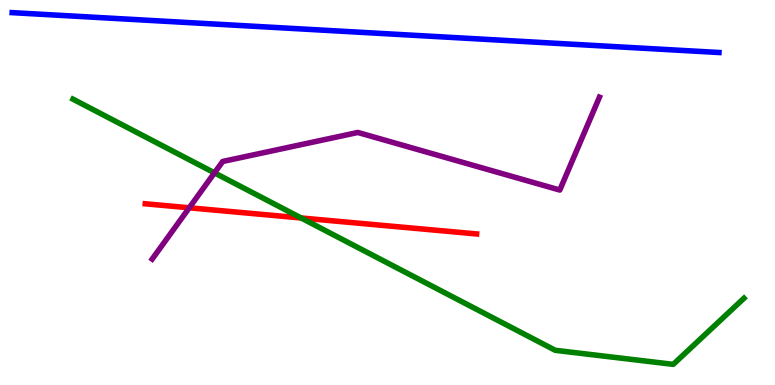[{'lines': ['blue', 'red'], 'intersections': []}, {'lines': ['green', 'red'], 'intersections': [{'x': 3.89, 'y': 4.34}]}, {'lines': ['purple', 'red'], 'intersections': [{'x': 2.44, 'y': 4.6}]}, {'lines': ['blue', 'green'], 'intersections': []}, {'lines': ['blue', 'purple'], 'intersections': []}, {'lines': ['green', 'purple'], 'intersections': [{'x': 2.77, 'y': 5.51}]}]